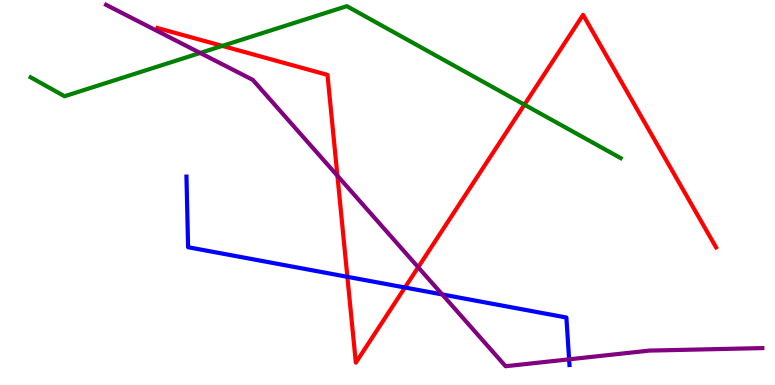[{'lines': ['blue', 'red'], 'intersections': [{'x': 4.48, 'y': 2.81}, {'x': 5.23, 'y': 2.53}]}, {'lines': ['green', 'red'], 'intersections': [{'x': 2.87, 'y': 8.81}, {'x': 6.77, 'y': 7.28}]}, {'lines': ['purple', 'red'], 'intersections': [{'x': 4.35, 'y': 5.44}, {'x': 5.4, 'y': 3.06}]}, {'lines': ['blue', 'green'], 'intersections': []}, {'lines': ['blue', 'purple'], 'intersections': [{'x': 5.71, 'y': 2.35}, {'x': 7.34, 'y': 0.667}]}, {'lines': ['green', 'purple'], 'intersections': [{'x': 2.58, 'y': 8.62}]}]